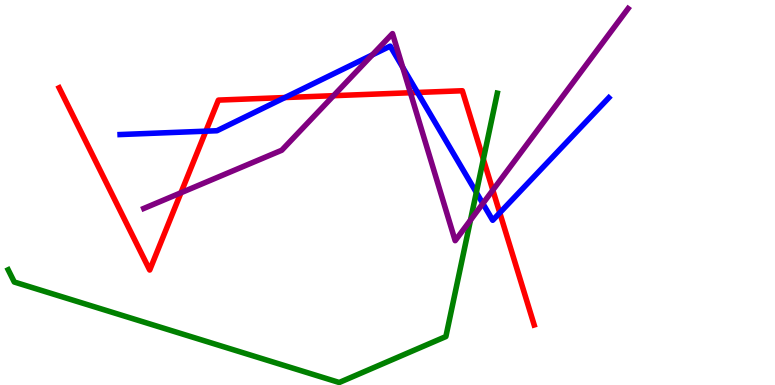[{'lines': ['blue', 'red'], 'intersections': [{'x': 2.66, 'y': 6.59}, {'x': 3.68, 'y': 7.47}, {'x': 5.39, 'y': 7.6}, {'x': 6.45, 'y': 4.47}]}, {'lines': ['green', 'red'], 'intersections': [{'x': 6.24, 'y': 5.86}]}, {'lines': ['purple', 'red'], 'intersections': [{'x': 2.33, 'y': 4.99}, {'x': 4.3, 'y': 7.51}, {'x': 5.3, 'y': 7.59}, {'x': 6.36, 'y': 5.06}]}, {'lines': ['blue', 'green'], 'intersections': [{'x': 6.15, 'y': 5.0}]}, {'lines': ['blue', 'purple'], 'intersections': [{'x': 4.8, 'y': 8.57}, {'x': 5.2, 'y': 8.25}, {'x': 6.23, 'y': 4.71}]}, {'lines': ['green', 'purple'], 'intersections': [{'x': 6.07, 'y': 4.28}]}]